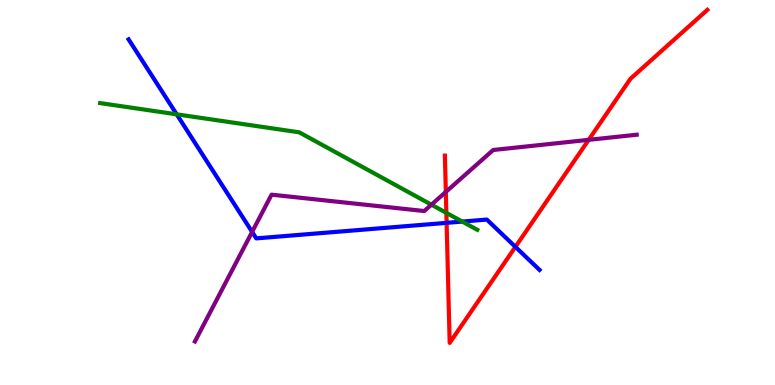[{'lines': ['blue', 'red'], 'intersections': [{'x': 5.76, 'y': 4.21}, {'x': 6.65, 'y': 3.59}]}, {'lines': ['green', 'red'], 'intersections': [{'x': 5.76, 'y': 4.47}]}, {'lines': ['purple', 'red'], 'intersections': [{'x': 5.75, 'y': 5.01}, {'x': 7.6, 'y': 6.37}]}, {'lines': ['blue', 'green'], 'intersections': [{'x': 2.28, 'y': 7.03}, {'x': 5.96, 'y': 4.24}]}, {'lines': ['blue', 'purple'], 'intersections': [{'x': 3.25, 'y': 3.98}]}, {'lines': ['green', 'purple'], 'intersections': [{'x': 5.57, 'y': 4.68}]}]